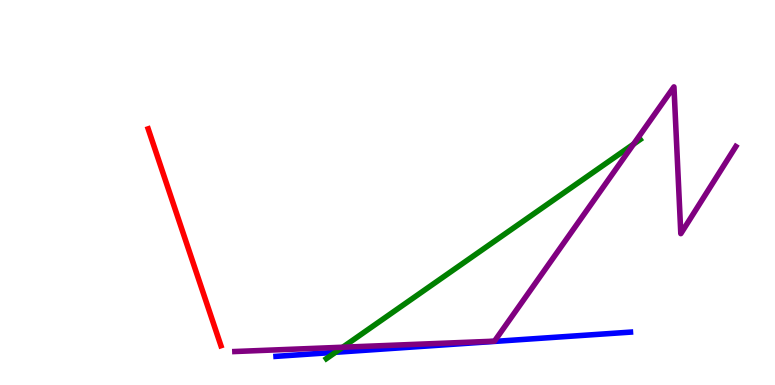[{'lines': ['blue', 'red'], 'intersections': []}, {'lines': ['green', 'red'], 'intersections': []}, {'lines': ['purple', 'red'], 'intersections': []}, {'lines': ['blue', 'green'], 'intersections': [{'x': 4.33, 'y': 0.85}]}, {'lines': ['blue', 'purple'], 'intersections': []}, {'lines': ['green', 'purple'], 'intersections': [{'x': 4.42, 'y': 0.981}, {'x': 8.17, 'y': 6.26}]}]